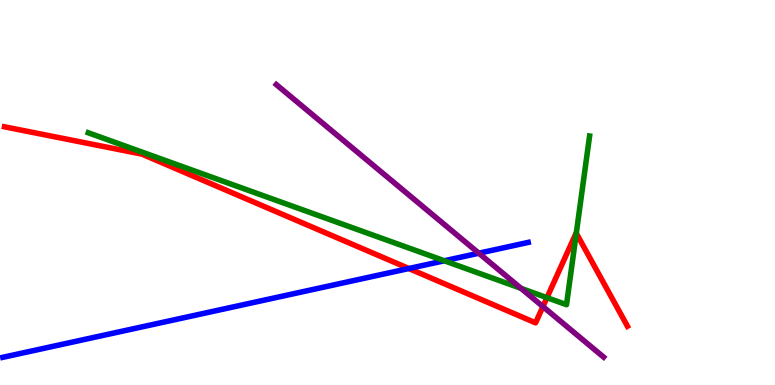[{'lines': ['blue', 'red'], 'intersections': [{'x': 5.28, 'y': 3.03}]}, {'lines': ['green', 'red'], 'intersections': [{'x': 7.06, 'y': 2.27}, {'x': 7.44, 'y': 3.94}]}, {'lines': ['purple', 'red'], 'intersections': [{'x': 7.01, 'y': 2.04}]}, {'lines': ['blue', 'green'], 'intersections': [{'x': 5.73, 'y': 3.23}]}, {'lines': ['blue', 'purple'], 'intersections': [{'x': 6.18, 'y': 3.42}]}, {'lines': ['green', 'purple'], 'intersections': [{'x': 6.72, 'y': 2.51}]}]